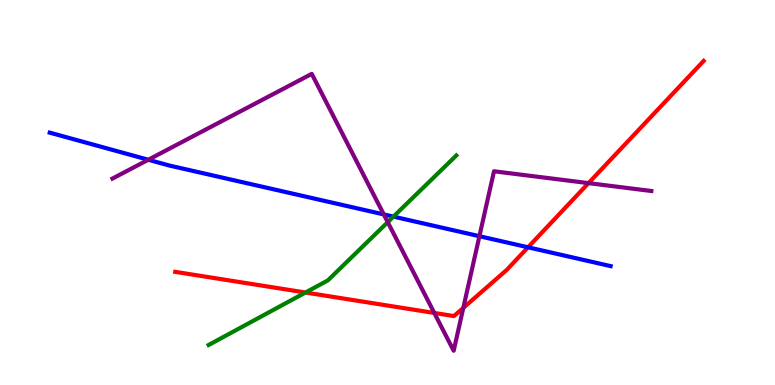[{'lines': ['blue', 'red'], 'intersections': [{'x': 6.81, 'y': 3.58}]}, {'lines': ['green', 'red'], 'intersections': [{'x': 3.94, 'y': 2.4}]}, {'lines': ['purple', 'red'], 'intersections': [{'x': 5.6, 'y': 1.87}, {'x': 5.98, 'y': 2.0}, {'x': 7.59, 'y': 5.24}]}, {'lines': ['blue', 'green'], 'intersections': [{'x': 5.08, 'y': 4.37}]}, {'lines': ['blue', 'purple'], 'intersections': [{'x': 1.91, 'y': 5.85}, {'x': 4.95, 'y': 4.43}, {'x': 6.19, 'y': 3.86}]}, {'lines': ['green', 'purple'], 'intersections': [{'x': 5.0, 'y': 4.23}]}]